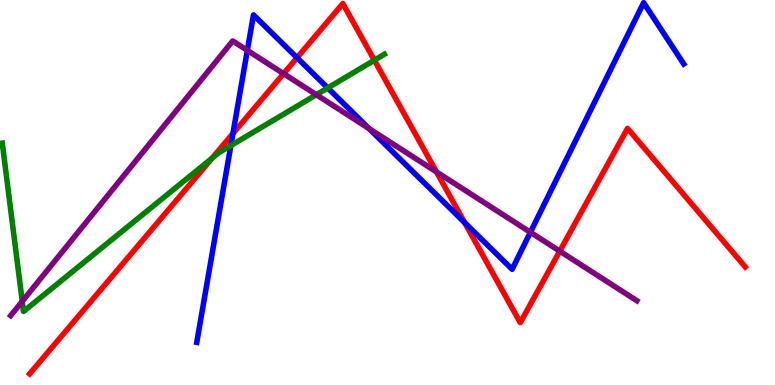[{'lines': ['blue', 'red'], 'intersections': [{'x': 3.01, 'y': 6.53}, {'x': 3.83, 'y': 8.5}, {'x': 5.99, 'y': 4.22}]}, {'lines': ['green', 'red'], 'intersections': [{'x': 2.74, 'y': 5.89}, {'x': 4.83, 'y': 8.44}]}, {'lines': ['purple', 'red'], 'intersections': [{'x': 3.66, 'y': 8.09}, {'x': 5.63, 'y': 5.53}, {'x': 7.22, 'y': 3.48}]}, {'lines': ['blue', 'green'], 'intersections': [{'x': 2.98, 'y': 6.22}, {'x': 4.23, 'y': 7.72}]}, {'lines': ['blue', 'purple'], 'intersections': [{'x': 3.19, 'y': 8.69}, {'x': 4.76, 'y': 6.66}, {'x': 6.84, 'y': 3.97}]}, {'lines': ['green', 'purple'], 'intersections': [{'x': 0.287, 'y': 2.17}, {'x': 4.08, 'y': 7.54}]}]